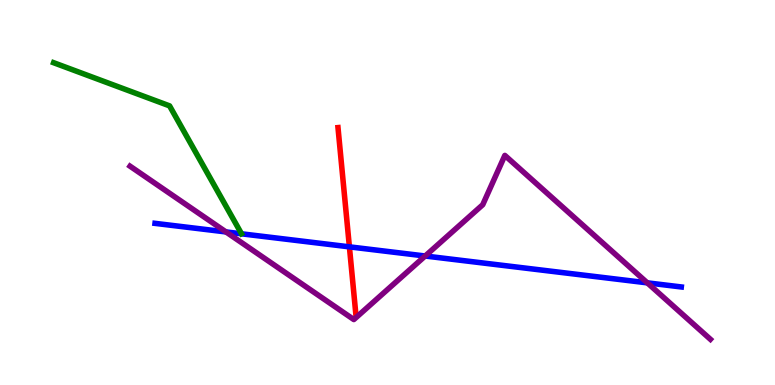[{'lines': ['blue', 'red'], 'intersections': [{'x': 4.51, 'y': 3.59}]}, {'lines': ['green', 'red'], 'intersections': []}, {'lines': ['purple', 'red'], 'intersections': []}, {'lines': ['blue', 'green'], 'intersections': []}, {'lines': ['blue', 'purple'], 'intersections': [{'x': 2.92, 'y': 3.98}, {'x': 5.49, 'y': 3.35}, {'x': 8.35, 'y': 2.65}]}, {'lines': ['green', 'purple'], 'intersections': []}]